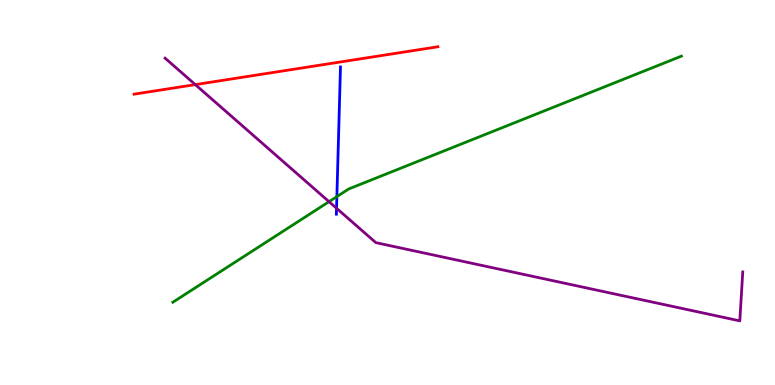[{'lines': ['blue', 'red'], 'intersections': []}, {'lines': ['green', 'red'], 'intersections': []}, {'lines': ['purple', 'red'], 'intersections': [{'x': 2.52, 'y': 7.8}]}, {'lines': ['blue', 'green'], 'intersections': [{'x': 4.35, 'y': 4.89}]}, {'lines': ['blue', 'purple'], 'intersections': [{'x': 4.34, 'y': 4.59}]}, {'lines': ['green', 'purple'], 'intersections': [{'x': 4.25, 'y': 4.76}]}]